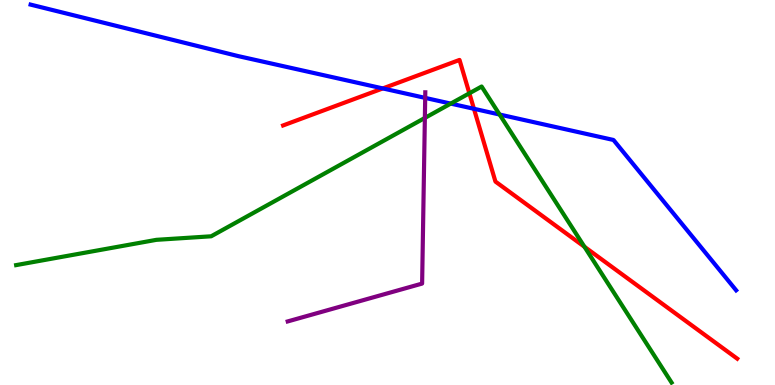[{'lines': ['blue', 'red'], 'intersections': [{'x': 4.94, 'y': 7.7}, {'x': 6.12, 'y': 7.17}]}, {'lines': ['green', 'red'], 'intersections': [{'x': 6.06, 'y': 7.58}, {'x': 7.54, 'y': 3.59}]}, {'lines': ['purple', 'red'], 'intersections': []}, {'lines': ['blue', 'green'], 'intersections': [{'x': 5.82, 'y': 7.31}, {'x': 6.45, 'y': 7.03}]}, {'lines': ['blue', 'purple'], 'intersections': [{'x': 5.49, 'y': 7.46}]}, {'lines': ['green', 'purple'], 'intersections': [{'x': 5.48, 'y': 6.94}]}]